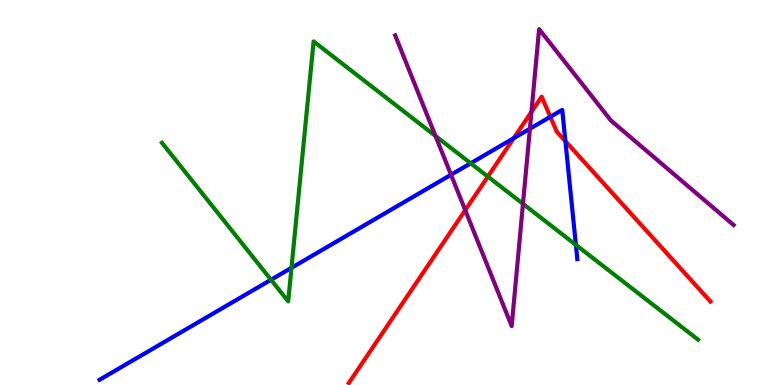[{'lines': ['blue', 'red'], 'intersections': [{'x': 6.63, 'y': 6.41}, {'x': 7.1, 'y': 6.97}, {'x': 7.3, 'y': 6.33}]}, {'lines': ['green', 'red'], 'intersections': [{'x': 6.29, 'y': 5.41}]}, {'lines': ['purple', 'red'], 'intersections': [{'x': 6.0, 'y': 4.54}, {'x': 6.86, 'y': 7.09}]}, {'lines': ['blue', 'green'], 'intersections': [{'x': 3.5, 'y': 2.73}, {'x': 3.76, 'y': 3.04}, {'x': 6.07, 'y': 5.76}, {'x': 7.43, 'y': 3.64}]}, {'lines': ['blue', 'purple'], 'intersections': [{'x': 5.82, 'y': 5.46}, {'x': 6.84, 'y': 6.66}]}, {'lines': ['green', 'purple'], 'intersections': [{'x': 5.62, 'y': 6.47}, {'x': 6.75, 'y': 4.71}]}]